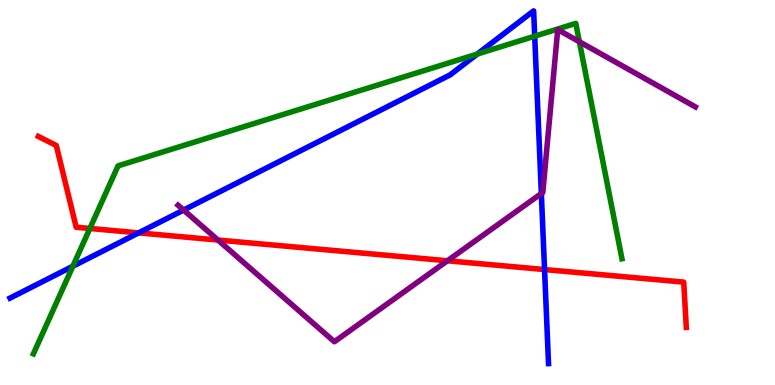[{'lines': ['blue', 'red'], 'intersections': [{'x': 1.79, 'y': 3.95}, {'x': 7.03, 'y': 3.0}]}, {'lines': ['green', 'red'], 'intersections': [{'x': 1.16, 'y': 4.07}]}, {'lines': ['purple', 'red'], 'intersections': [{'x': 2.81, 'y': 3.77}, {'x': 5.77, 'y': 3.23}]}, {'lines': ['blue', 'green'], 'intersections': [{'x': 0.94, 'y': 3.09}, {'x': 6.16, 'y': 8.6}, {'x': 6.9, 'y': 9.06}]}, {'lines': ['blue', 'purple'], 'intersections': [{'x': 2.37, 'y': 4.54}, {'x': 6.99, 'y': 4.97}]}, {'lines': ['green', 'purple'], 'intersections': [{'x': 7.48, 'y': 8.92}]}]